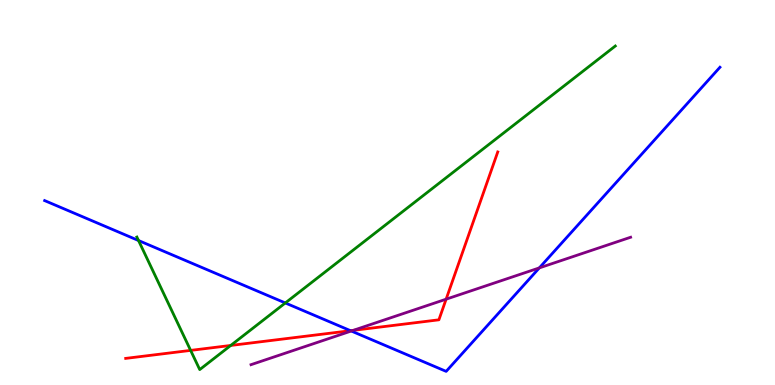[{'lines': ['blue', 'red'], 'intersections': [{'x': 4.52, 'y': 1.41}]}, {'lines': ['green', 'red'], 'intersections': [{'x': 2.46, 'y': 0.899}, {'x': 2.98, 'y': 1.03}]}, {'lines': ['purple', 'red'], 'intersections': [{'x': 4.56, 'y': 1.42}, {'x': 5.76, 'y': 2.23}]}, {'lines': ['blue', 'green'], 'intersections': [{'x': 1.79, 'y': 3.75}, {'x': 3.68, 'y': 2.13}]}, {'lines': ['blue', 'purple'], 'intersections': [{'x': 4.53, 'y': 1.4}, {'x': 6.96, 'y': 3.04}]}, {'lines': ['green', 'purple'], 'intersections': []}]